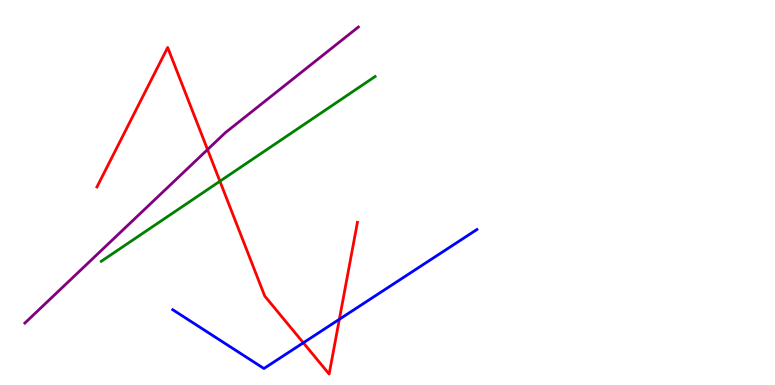[{'lines': ['blue', 'red'], 'intersections': [{'x': 3.91, 'y': 1.1}, {'x': 4.38, 'y': 1.71}]}, {'lines': ['green', 'red'], 'intersections': [{'x': 2.84, 'y': 5.29}]}, {'lines': ['purple', 'red'], 'intersections': [{'x': 2.68, 'y': 6.12}]}, {'lines': ['blue', 'green'], 'intersections': []}, {'lines': ['blue', 'purple'], 'intersections': []}, {'lines': ['green', 'purple'], 'intersections': []}]